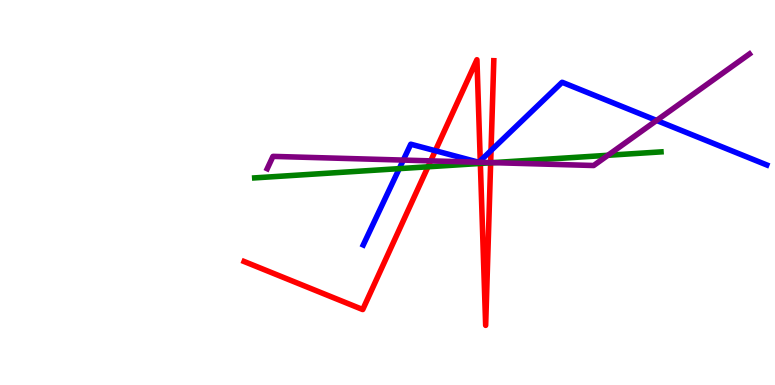[{'lines': ['blue', 'red'], 'intersections': [{'x': 5.62, 'y': 6.08}, {'x': 6.2, 'y': 5.82}, {'x': 6.34, 'y': 6.09}]}, {'lines': ['green', 'red'], 'intersections': [{'x': 5.52, 'y': 5.67}, {'x': 6.2, 'y': 5.75}, {'x': 6.33, 'y': 5.77}]}, {'lines': ['purple', 'red'], 'intersections': [{'x': 5.56, 'y': 5.82}, {'x': 6.2, 'y': 5.78}, {'x': 6.33, 'y': 5.78}]}, {'lines': ['blue', 'green'], 'intersections': [{'x': 5.15, 'y': 5.62}]}, {'lines': ['blue', 'purple'], 'intersections': [{'x': 5.2, 'y': 5.84}, {'x': 6.18, 'y': 5.79}, {'x': 6.18, 'y': 5.79}, {'x': 8.47, 'y': 6.87}]}, {'lines': ['green', 'purple'], 'intersections': [{'x': 6.36, 'y': 5.78}, {'x': 7.84, 'y': 5.97}]}]